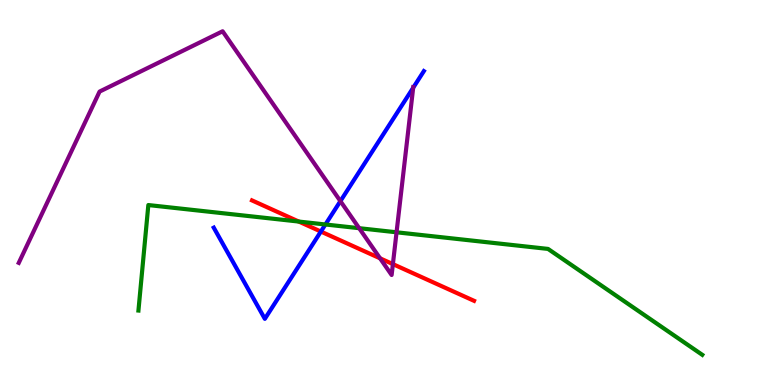[{'lines': ['blue', 'red'], 'intersections': [{'x': 4.14, 'y': 3.99}]}, {'lines': ['green', 'red'], 'intersections': [{'x': 3.86, 'y': 4.25}]}, {'lines': ['purple', 'red'], 'intersections': [{'x': 4.9, 'y': 3.29}, {'x': 5.07, 'y': 3.14}]}, {'lines': ['blue', 'green'], 'intersections': [{'x': 4.2, 'y': 4.17}]}, {'lines': ['blue', 'purple'], 'intersections': [{'x': 4.39, 'y': 4.78}, {'x': 5.33, 'y': 7.72}]}, {'lines': ['green', 'purple'], 'intersections': [{'x': 4.63, 'y': 4.07}, {'x': 5.12, 'y': 3.97}]}]